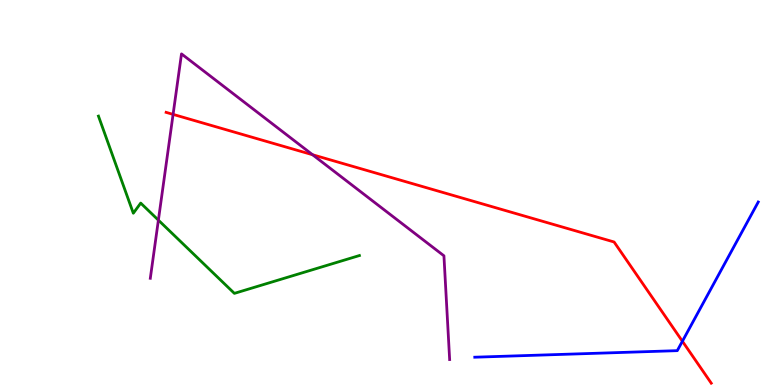[{'lines': ['blue', 'red'], 'intersections': [{'x': 8.81, 'y': 1.14}]}, {'lines': ['green', 'red'], 'intersections': []}, {'lines': ['purple', 'red'], 'intersections': [{'x': 2.23, 'y': 7.03}, {'x': 4.03, 'y': 5.98}]}, {'lines': ['blue', 'green'], 'intersections': []}, {'lines': ['blue', 'purple'], 'intersections': []}, {'lines': ['green', 'purple'], 'intersections': [{'x': 2.04, 'y': 4.28}]}]